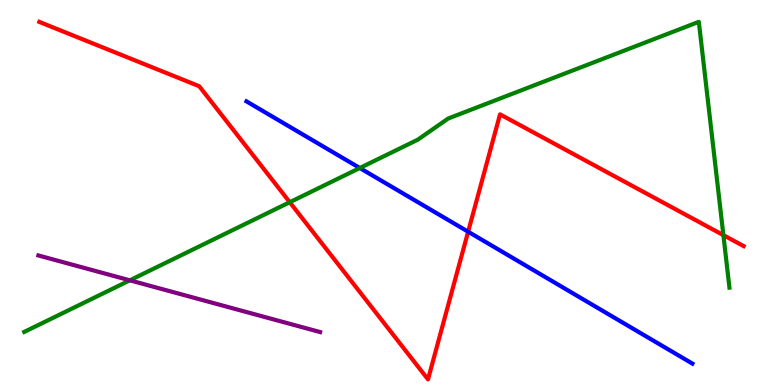[{'lines': ['blue', 'red'], 'intersections': [{'x': 6.04, 'y': 3.98}]}, {'lines': ['green', 'red'], 'intersections': [{'x': 3.74, 'y': 4.75}, {'x': 9.33, 'y': 3.89}]}, {'lines': ['purple', 'red'], 'intersections': []}, {'lines': ['blue', 'green'], 'intersections': [{'x': 4.64, 'y': 5.64}]}, {'lines': ['blue', 'purple'], 'intersections': []}, {'lines': ['green', 'purple'], 'intersections': [{'x': 1.68, 'y': 2.72}]}]